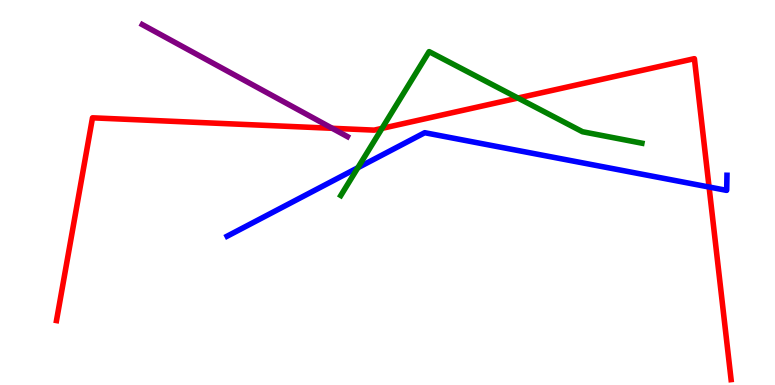[{'lines': ['blue', 'red'], 'intersections': [{'x': 9.15, 'y': 5.14}]}, {'lines': ['green', 'red'], 'intersections': [{'x': 4.93, 'y': 6.67}, {'x': 6.68, 'y': 7.45}]}, {'lines': ['purple', 'red'], 'intersections': [{'x': 4.29, 'y': 6.67}]}, {'lines': ['blue', 'green'], 'intersections': [{'x': 4.62, 'y': 5.64}]}, {'lines': ['blue', 'purple'], 'intersections': []}, {'lines': ['green', 'purple'], 'intersections': []}]